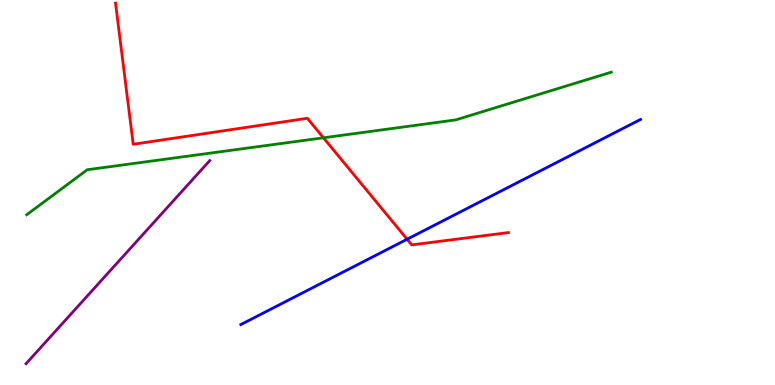[{'lines': ['blue', 'red'], 'intersections': [{'x': 5.25, 'y': 3.79}]}, {'lines': ['green', 'red'], 'intersections': [{'x': 4.17, 'y': 6.42}]}, {'lines': ['purple', 'red'], 'intersections': []}, {'lines': ['blue', 'green'], 'intersections': []}, {'lines': ['blue', 'purple'], 'intersections': []}, {'lines': ['green', 'purple'], 'intersections': []}]